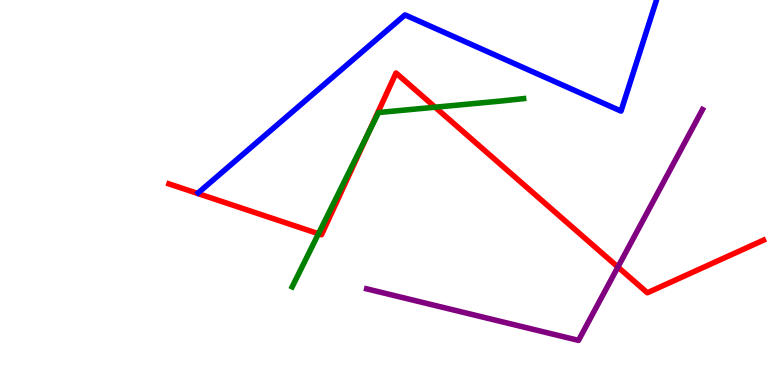[{'lines': ['blue', 'red'], 'intersections': []}, {'lines': ['green', 'red'], 'intersections': [{'x': 4.11, 'y': 3.93}, {'x': 4.75, 'y': 6.55}, {'x': 5.61, 'y': 7.22}]}, {'lines': ['purple', 'red'], 'intersections': [{'x': 7.97, 'y': 3.06}]}, {'lines': ['blue', 'green'], 'intersections': []}, {'lines': ['blue', 'purple'], 'intersections': []}, {'lines': ['green', 'purple'], 'intersections': []}]